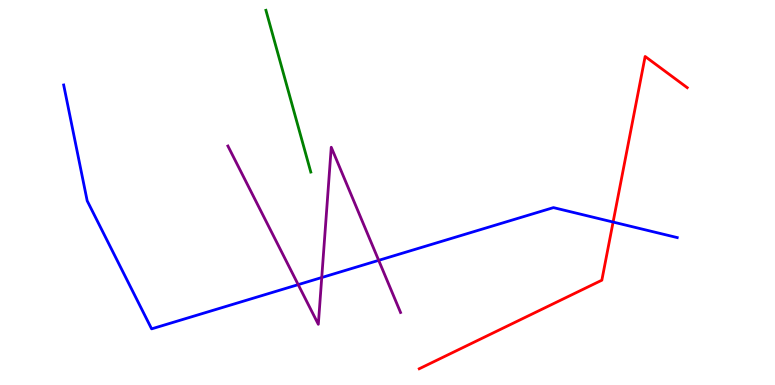[{'lines': ['blue', 'red'], 'intersections': [{'x': 7.91, 'y': 4.23}]}, {'lines': ['green', 'red'], 'intersections': []}, {'lines': ['purple', 'red'], 'intersections': []}, {'lines': ['blue', 'green'], 'intersections': []}, {'lines': ['blue', 'purple'], 'intersections': [{'x': 3.85, 'y': 2.61}, {'x': 4.15, 'y': 2.79}, {'x': 4.89, 'y': 3.24}]}, {'lines': ['green', 'purple'], 'intersections': []}]